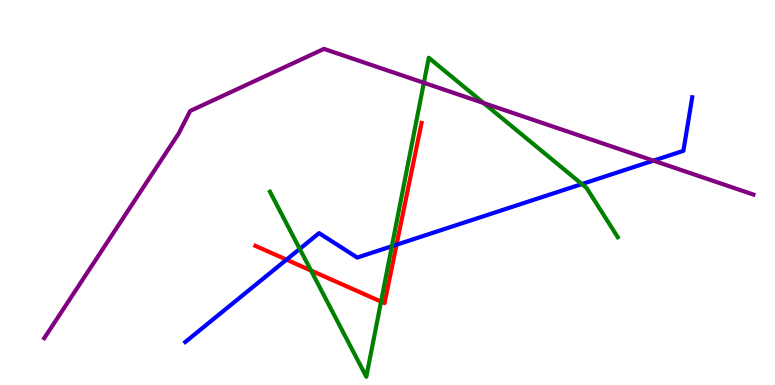[{'lines': ['blue', 'red'], 'intersections': [{'x': 3.7, 'y': 3.26}, {'x': 5.12, 'y': 3.64}]}, {'lines': ['green', 'red'], 'intersections': [{'x': 4.01, 'y': 2.97}, {'x': 4.92, 'y': 2.17}]}, {'lines': ['purple', 'red'], 'intersections': []}, {'lines': ['blue', 'green'], 'intersections': [{'x': 3.87, 'y': 3.54}, {'x': 5.06, 'y': 3.6}, {'x': 7.51, 'y': 5.22}]}, {'lines': ['blue', 'purple'], 'intersections': [{'x': 8.43, 'y': 5.83}]}, {'lines': ['green', 'purple'], 'intersections': [{'x': 5.47, 'y': 7.85}, {'x': 6.24, 'y': 7.32}]}]